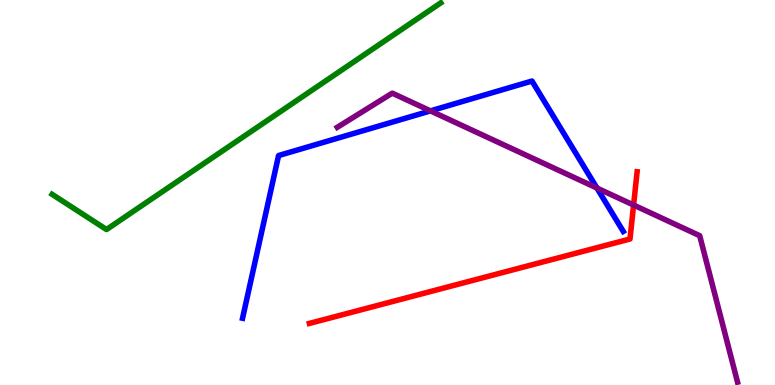[{'lines': ['blue', 'red'], 'intersections': []}, {'lines': ['green', 'red'], 'intersections': []}, {'lines': ['purple', 'red'], 'intersections': [{'x': 8.18, 'y': 4.67}]}, {'lines': ['blue', 'green'], 'intersections': []}, {'lines': ['blue', 'purple'], 'intersections': [{'x': 5.55, 'y': 7.12}, {'x': 7.7, 'y': 5.12}]}, {'lines': ['green', 'purple'], 'intersections': []}]